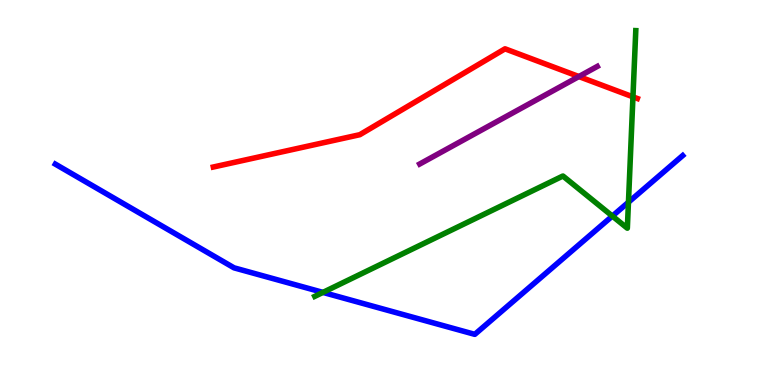[{'lines': ['blue', 'red'], 'intersections': []}, {'lines': ['green', 'red'], 'intersections': [{'x': 8.17, 'y': 7.48}]}, {'lines': ['purple', 'red'], 'intersections': [{'x': 7.47, 'y': 8.01}]}, {'lines': ['blue', 'green'], 'intersections': [{'x': 4.17, 'y': 2.41}, {'x': 7.9, 'y': 4.39}, {'x': 8.11, 'y': 4.75}]}, {'lines': ['blue', 'purple'], 'intersections': []}, {'lines': ['green', 'purple'], 'intersections': []}]